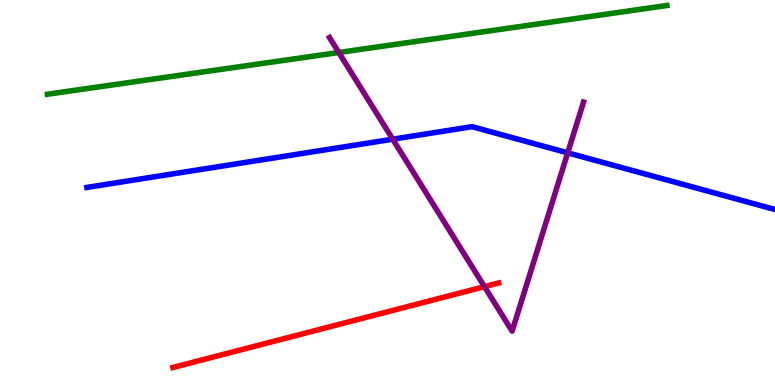[{'lines': ['blue', 'red'], 'intersections': []}, {'lines': ['green', 'red'], 'intersections': []}, {'lines': ['purple', 'red'], 'intersections': [{'x': 6.25, 'y': 2.55}]}, {'lines': ['blue', 'green'], 'intersections': []}, {'lines': ['blue', 'purple'], 'intersections': [{'x': 5.07, 'y': 6.38}, {'x': 7.33, 'y': 6.03}]}, {'lines': ['green', 'purple'], 'intersections': [{'x': 4.37, 'y': 8.64}]}]